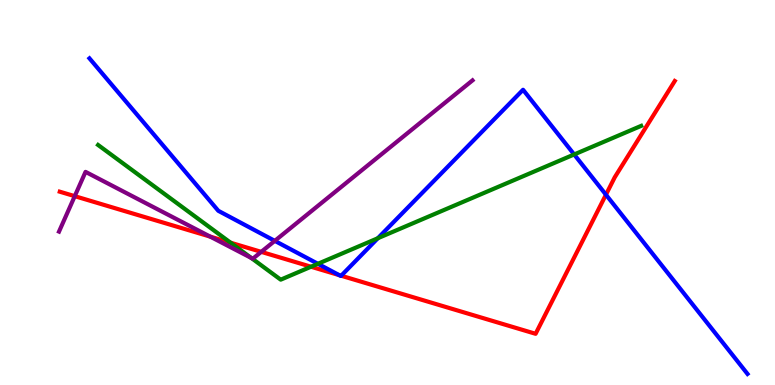[{'lines': ['blue', 'red'], 'intersections': [{'x': 4.38, 'y': 2.85}, {'x': 4.4, 'y': 2.84}, {'x': 7.82, 'y': 4.94}]}, {'lines': ['green', 'red'], 'intersections': [{'x': 2.98, 'y': 3.7}, {'x': 4.01, 'y': 3.07}]}, {'lines': ['purple', 'red'], 'intersections': [{'x': 0.965, 'y': 4.9}, {'x': 2.71, 'y': 3.85}, {'x': 3.37, 'y': 3.46}]}, {'lines': ['blue', 'green'], 'intersections': [{'x': 4.1, 'y': 3.15}, {'x': 4.88, 'y': 3.81}, {'x': 7.41, 'y': 5.99}]}, {'lines': ['blue', 'purple'], 'intersections': [{'x': 3.55, 'y': 3.74}]}, {'lines': ['green', 'purple'], 'intersections': [{'x': 3.24, 'y': 3.3}]}]